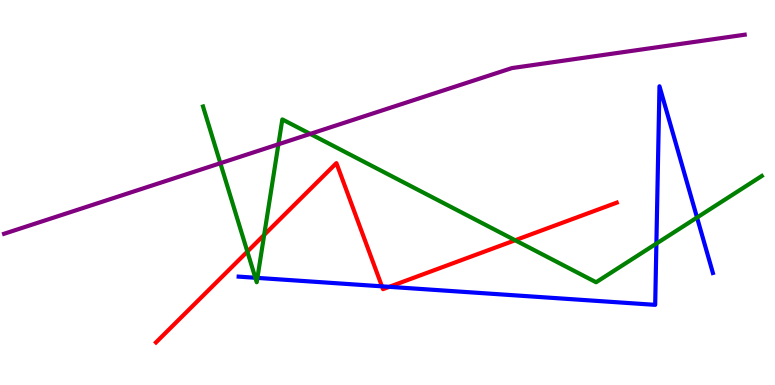[{'lines': ['blue', 'red'], 'intersections': [{'x': 4.93, 'y': 2.56}, {'x': 5.02, 'y': 2.55}]}, {'lines': ['green', 'red'], 'intersections': [{'x': 3.19, 'y': 3.46}, {'x': 3.41, 'y': 3.9}, {'x': 6.65, 'y': 3.76}]}, {'lines': ['purple', 'red'], 'intersections': []}, {'lines': ['blue', 'green'], 'intersections': [{'x': 3.29, 'y': 2.79}, {'x': 3.32, 'y': 2.78}, {'x': 8.47, 'y': 3.67}, {'x': 8.99, 'y': 4.35}]}, {'lines': ['blue', 'purple'], 'intersections': []}, {'lines': ['green', 'purple'], 'intersections': [{'x': 2.84, 'y': 5.76}, {'x': 3.59, 'y': 6.25}, {'x': 4.0, 'y': 6.52}]}]